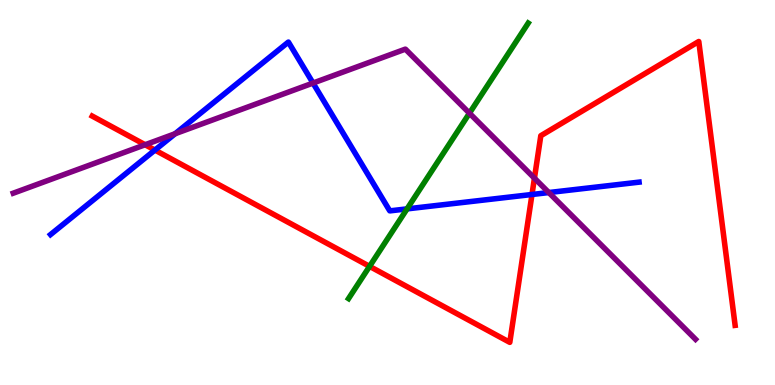[{'lines': ['blue', 'red'], 'intersections': [{'x': 2.0, 'y': 6.1}, {'x': 6.86, 'y': 4.95}]}, {'lines': ['green', 'red'], 'intersections': [{'x': 4.77, 'y': 3.08}]}, {'lines': ['purple', 'red'], 'intersections': [{'x': 1.87, 'y': 6.24}, {'x': 6.9, 'y': 5.37}]}, {'lines': ['blue', 'green'], 'intersections': [{'x': 5.25, 'y': 4.57}]}, {'lines': ['blue', 'purple'], 'intersections': [{'x': 2.26, 'y': 6.53}, {'x': 4.04, 'y': 7.84}, {'x': 7.08, 'y': 5.0}]}, {'lines': ['green', 'purple'], 'intersections': [{'x': 6.06, 'y': 7.06}]}]